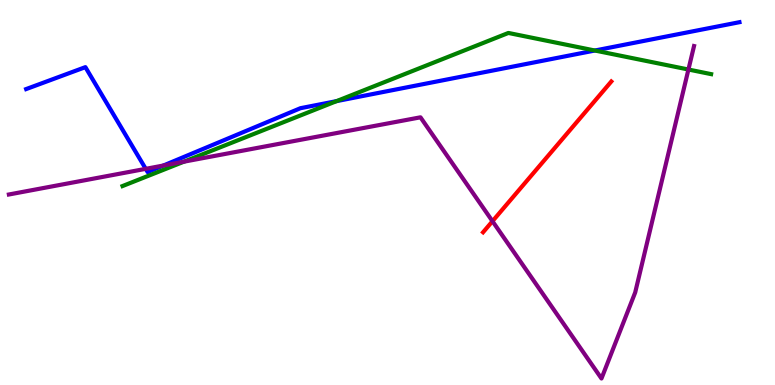[{'lines': ['blue', 'red'], 'intersections': []}, {'lines': ['green', 'red'], 'intersections': []}, {'lines': ['purple', 'red'], 'intersections': [{'x': 6.35, 'y': 4.25}]}, {'lines': ['blue', 'green'], 'intersections': [{'x': 4.34, 'y': 7.37}, {'x': 7.68, 'y': 8.69}]}, {'lines': ['blue', 'purple'], 'intersections': [{'x': 1.88, 'y': 5.61}, {'x': 2.11, 'y': 5.7}]}, {'lines': ['green', 'purple'], 'intersections': [{'x': 2.37, 'y': 5.8}, {'x': 8.88, 'y': 8.19}]}]